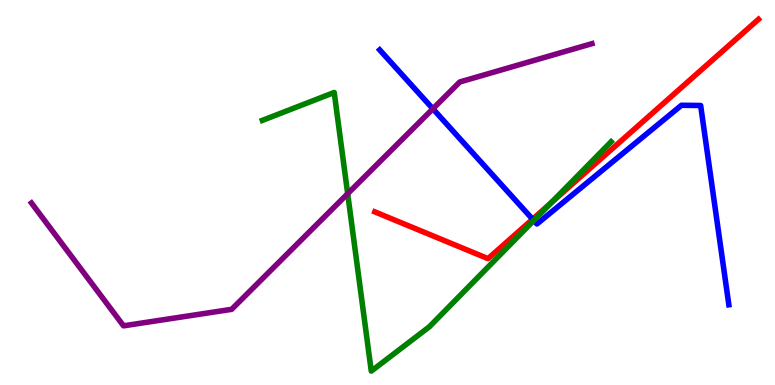[{'lines': ['blue', 'red'], 'intersections': [{'x': 6.87, 'y': 4.31}]}, {'lines': ['green', 'red'], 'intersections': [{'x': 7.11, 'y': 4.73}]}, {'lines': ['purple', 'red'], 'intersections': []}, {'lines': ['blue', 'green'], 'intersections': [{'x': 6.89, 'y': 4.27}]}, {'lines': ['blue', 'purple'], 'intersections': [{'x': 5.59, 'y': 7.17}]}, {'lines': ['green', 'purple'], 'intersections': [{'x': 4.49, 'y': 4.97}]}]